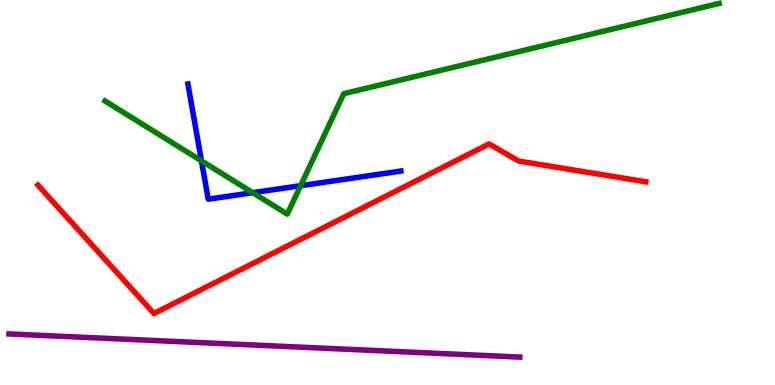[{'lines': ['blue', 'red'], 'intersections': []}, {'lines': ['green', 'red'], 'intersections': []}, {'lines': ['purple', 'red'], 'intersections': []}, {'lines': ['blue', 'green'], 'intersections': [{'x': 2.6, 'y': 5.82}, {'x': 3.26, 'y': 4.99}, {'x': 3.88, 'y': 5.18}]}, {'lines': ['blue', 'purple'], 'intersections': []}, {'lines': ['green', 'purple'], 'intersections': []}]